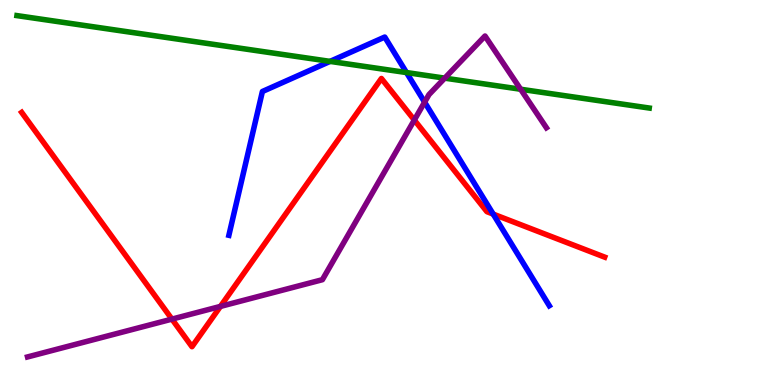[{'lines': ['blue', 'red'], 'intersections': [{'x': 6.36, 'y': 4.44}]}, {'lines': ['green', 'red'], 'intersections': []}, {'lines': ['purple', 'red'], 'intersections': [{'x': 2.22, 'y': 1.71}, {'x': 2.84, 'y': 2.04}, {'x': 5.35, 'y': 6.88}]}, {'lines': ['blue', 'green'], 'intersections': [{'x': 4.26, 'y': 8.41}, {'x': 5.25, 'y': 8.12}]}, {'lines': ['blue', 'purple'], 'intersections': [{'x': 5.48, 'y': 7.35}]}, {'lines': ['green', 'purple'], 'intersections': [{'x': 5.74, 'y': 7.97}, {'x': 6.72, 'y': 7.68}]}]